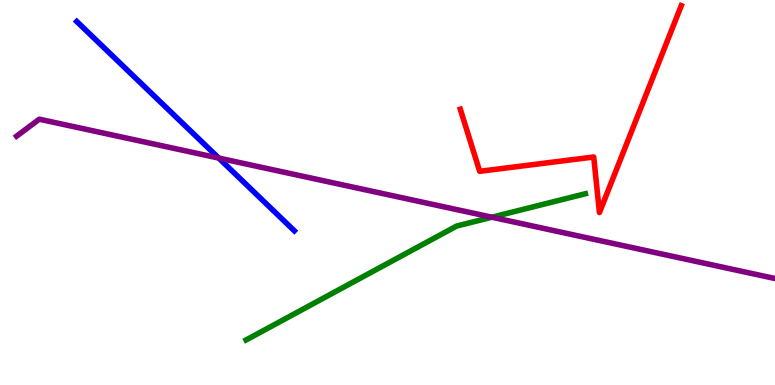[{'lines': ['blue', 'red'], 'intersections': []}, {'lines': ['green', 'red'], 'intersections': []}, {'lines': ['purple', 'red'], 'intersections': []}, {'lines': ['blue', 'green'], 'intersections': []}, {'lines': ['blue', 'purple'], 'intersections': [{'x': 2.82, 'y': 5.89}]}, {'lines': ['green', 'purple'], 'intersections': [{'x': 6.35, 'y': 4.36}]}]